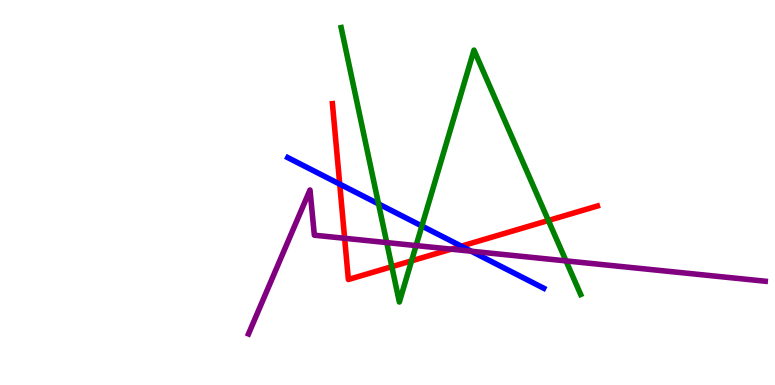[{'lines': ['blue', 'red'], 'intersections': [{'x': 4.38, 'y': 5.22}, {'x': 5.95, 'y': 3.61}]}, {'lines': ['green', 'red'], 'intersections': [{'x': 5.06, 'y': 3.07}, {'x': 5.31, 'y': 3.22}, {'x': 7.08, 'y': 4.27}]}, {'lines': ['purple', 'red'], 'intersections': [{'x': 4.45, 'y': 3.81}, {'x': 5.82, 'y': 3.53}]}, {'lines': ['blue', 'green'], 'intersections': [{'x': 4.88, 'y': 4.7}, {'x': 5.44, 'y': 4.13}]}, {'lines': ['blue', 'purple'], 'intersections': [{'x': 6.08, 'y': 3.48}]}, {'lines': ['green', 'purple'], 'intersections': [{'x': 4.99, 'y': 3.7}, {'x': 5.37, 'y': 3.62}, {'x': 7.3, 'y': 3.22}]}]